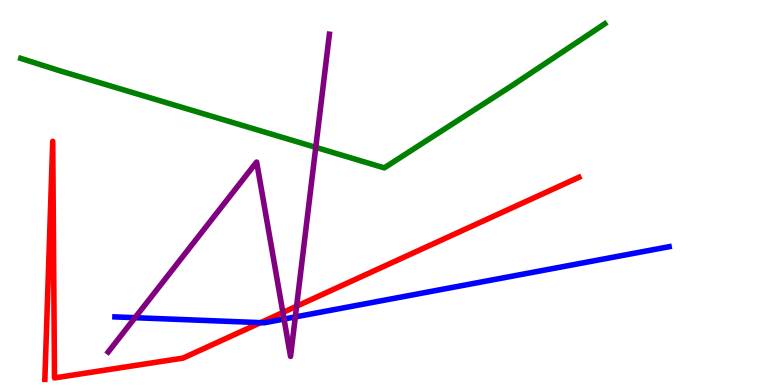[{'lines': ['blue', 'red'], 'intersections': [{'x': 3.36, 'y': 1.62}]}, {'lines': ['green', 'red'], 'intersections': []}, {'lines': ['purple', 'red'], 'intersections': [{'x': 3.65, 'y': 1.88}, {'x': 3.83, 'y': 2.05}]}, {'lines': ['blue', 'green'], 'intersections': []}, {'lines': ['blue', 'purple'], 'intersections': [{'x': 1.74, 'y': 1.75}, {'x': 3.66, 'y': 1.71}, {'x': 3.81, 'y': 1.77}]}, {'lines': ['green', 'purple'], 'intersections': [{'x': 4.07, 'y': 6.17}]}]